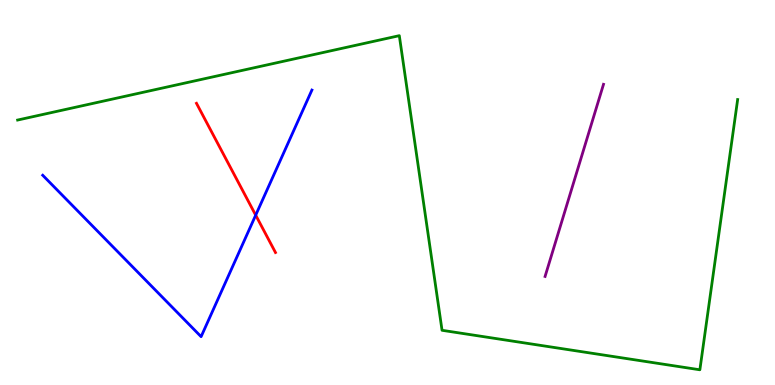[{'lines': ['blue', 'red'], 'intersections': [{'x': 3.3, 'y': 4.41}]}, {'lines': ['green', 'red'], 'intersections': []}, {'lines': ['purple', 'red'], 'intersections': []}, {'lines': ['blue', 'green'], 'intersections': []}, {'lines': ['blue', 'purple'], 'intersections': []}, {'lines': ['green', 'purple'], 'intersections': []}]